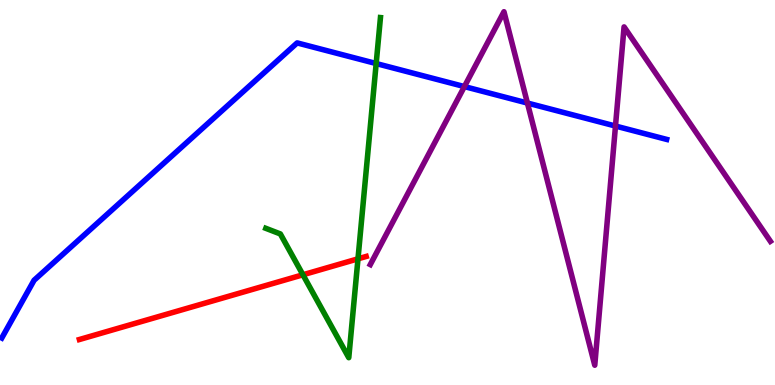[{'lines': ['blue', 'red'], 'intersections': []}, {'lines': ['green', 'red'], 'intersections': [{'x': 3.91, 'y': 2.86}, {'x': 4.62, 'y': 3.28}]}, {'lines': ['purple', 'red'], 'intersections': []}, {'lines': ['blue', 'green'], 'intersections': [{'x': 4.85, 'y': 8.35}]}, {'lines': ['blue', 'purple'], 'intersections': [{'x': 5.99, 'y': 7.75}, {'x': 6.81, 'y': 7.32}, {'x': 7.94, 'y': 6.73}]}, {'lines': ['green', 'purple'], 'intersections': []}]